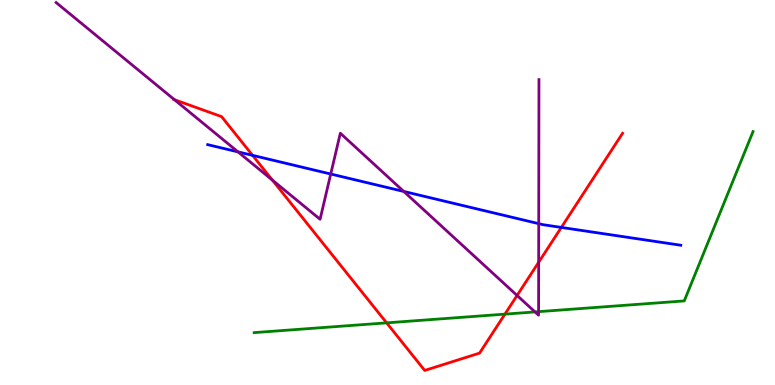[{'lines': ['blue', 'red'], 'intersections': [{'x': 3.26, 'y': 5.96}, {'x': 7.24, 'y': 4.09}]}, {'lines': ['green', 'red'], 'intersections': [{'x': 4.99, 'y': 1.61}, {'x': 6.52, 'y': 1.84}]}, {'lines': ['purple', 'red'], 'intersections': [{'x': 2.25, 'y': 7.41}, {'x': 3.51, 'y': 5.32}, {'x': 6.67, 'y': 2.33}, {'x': 6.95, 'y': 3.19}]}, {'lines': ['blue', 'green'], 'intersections': []}, {'lines': ['blue', 'purple'], 'intersections': [{'x': 3.07, 'y': 6.06}, {'x': 4.27, 'y': 5.48}, {'x': 5.21, 'y': 5.03}, {'x': 6.95, 'y': 4.19}]}, {'lines': ['green', 'purple'], 'intersections': [{'x': 6.9, 'y': 1.9}, {'x': 6.95, 'y': 1.91}]}]